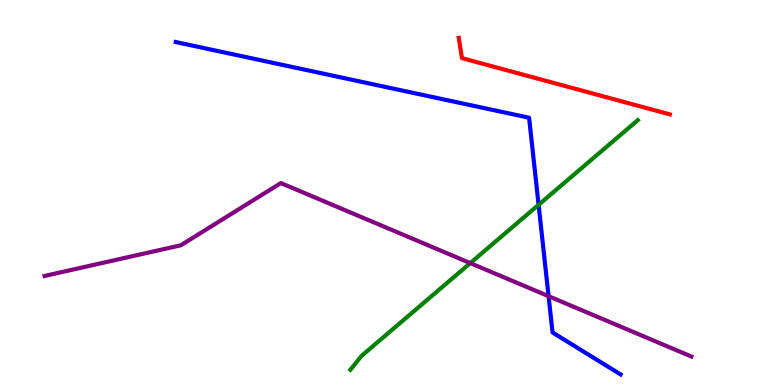[{'lines': ['blue', 'red'], 'intersections': []}, {'lines': ['green', 'red'], 'intersections': []}, {'lines': ['purple', 'red'], 'intersections': []}, {'lines': ['blue', 'green'], 'intersections': [{'x': 6.95, 'y': 4.68}]}, {'lines': ['blue', 'purple'], 'intersections': [{'x': 7.08, 'y': 2.31}]}, {'lines': ['green', 'purple'], 'intersections': [{'x': 6.07, 'y': 3.17}]}]